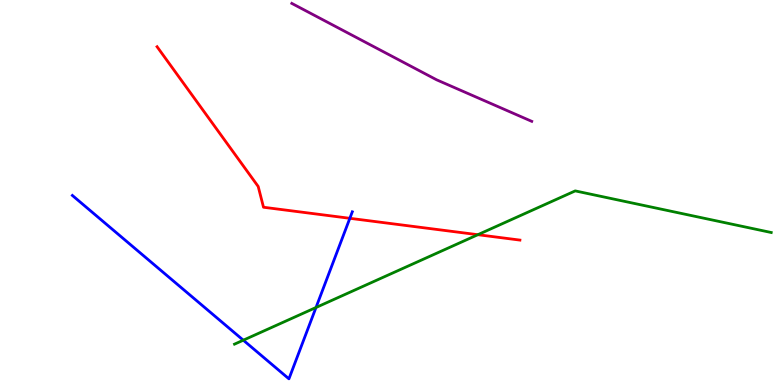[{'lines': ['blue', 'red'], 'intersections': [{'x': 4.51, 'y': 4.33}]}, {'lines': ['green', 'red'], 'intersections': [{'x': 6.17, 'y': 3.9}]}, {'lines': ['purple', 'red'], 'intersections': []}, {'lines': ['blue', 'green'], 'intersections': [{'x': 3.14, 'y': 1.16}, {'x': 4.08, 'y': 2.01}]}, {'lines': ['blue', 'purple'], 'intersections': []}, {'lines': ['green', 'purple'], 'intersections': []}]